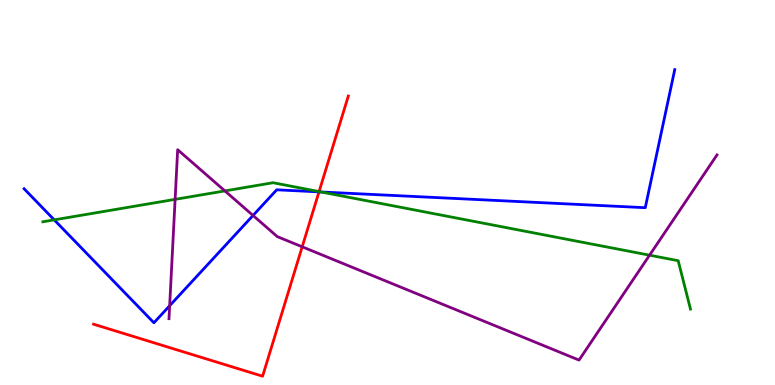[{'lines': ['blue', 'red'], 'intersections': [{'x': 4.12, 'y': 5.02}]}, {'lines': ['green', 'red'], 'intersections': [{'x': 4.12, 'y': 5.02}]}, {'lines': ['purple', 'red'], 'intersections': [{'x': 3.9, 'y': 3.59}]}, {'lines': ['blue', 'green'], 'intersections': [{'x': 0.7, 'y': 4.29}, {'x': 4.14, 'y': 5.01}]}, {'lines': ['blue', 'purple'], 'intersections': [{'x': 2.19, 'y': 2.06}, {'x': 3.26, 'y': 4.4}]}, {'lines': ['green', 'purple'], 'intersections': [{'x': 2.26, 'y': 4.82}, {'x': 2.9, 'y': 5.04}, {'x': 8.38, 'y': 3.37}]}]